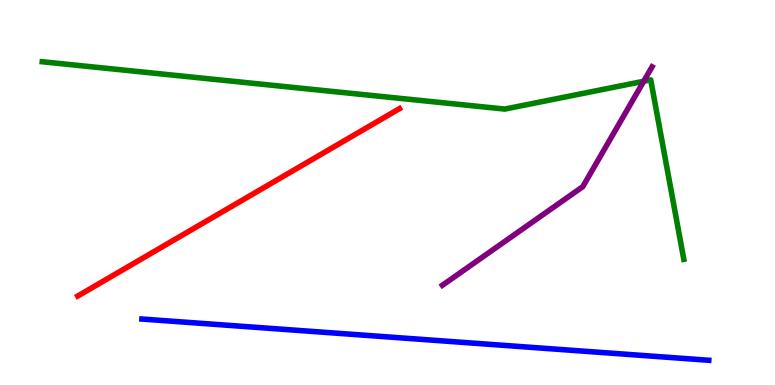[{'lines': ['blue', 'red'], 'intersections': []}, {'lines': ['green', 'red'], 'intersections': []}, {'lines': ['purple', 'red'], 'intersections': []}, {'lines': ['blue', 'green'], 'intersections': []}, {'lines': ['blue', 'purple'], 'intersections': []}, {'lines': ['green', 'purple'], 'intersections': [{'x': 8.31, 'y': 7.89}]}]